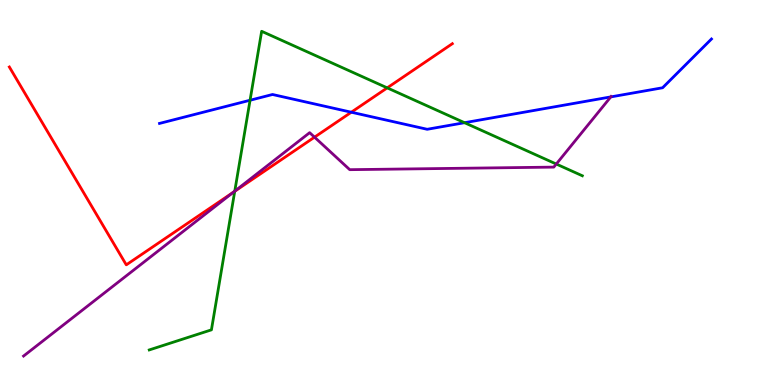[{'lines': ['blue', 'red'], 'intersections': [{'x': 4.53, 'y': 7.09}]}, {'lines': ['green', 'red'], 'intersections': [{'x': 3.03, 'y': 5.03}, {'x': 5.0, 'y': 7.72}]}, {'lines': ['purple', 'red'], 'intersections': [{'x': 3.01, 'y': 5.01}, {'x': 4.06, 'y': 6.44}]}, {'lines': ['blue', 'green'], 'intersections': [{'x': 3.23, 'y': 7.4}, {'x': 5.99, 'y': 6.81}]}, {'lines': ['blue', 'purple'], 'intersections': [{'x': 7.88, 'y': 7.48}]}, {'lines': ['green', 'purple'], 'intersections': [{'x': 3.03, 'y': 5.04}, {'x': 7.18, 'y': 5.74}]}]